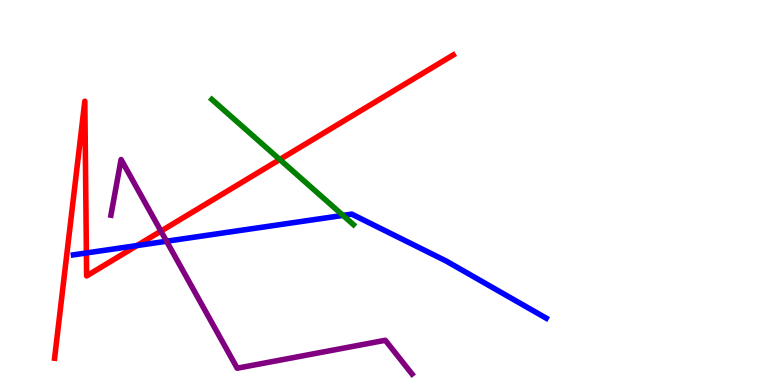[{'lines': ['blue', 'red'], 'intersections': [{'x': 1.11, 'y': 3.43}, {'x': 1.77, 'y': 3.62}]}, {'lines': ['green', 'red'], 'intersections': [{'x': 3.61, 'y': 5.86}]}, {'lines': ['purple', 'red'], 'intersections': [{'x': 2.08, 'y': 4.0}]}, {'lines': ['blue', 'green'], 'intersections': [{'x': 4.43, 'y': 4.41}]}, {'lines': ['blue', 'purple'], 'intersections': [{'x': 2.15, 'y': 3.73}]}, {'lines': ['green', 'purple'], 'intersections': []}]